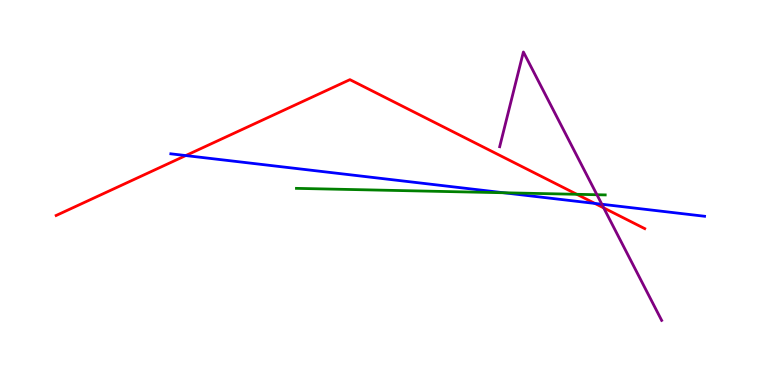[{'lines': ['blue', 'red'], 'intersections': [{'x': 2.4, 'y': 5.96}, {'x': 7.68, 'y': 4.72}]}, {'lines': ['green', 'red'], 'intersections': [{'x': 7.44, 'y': 4.95}]}, {'lines': ['purple', 'red'], 'intersections': [{'x': 7.79, 'y': 4.6}]}, {'lines': ['blue', 'green'], 'intersections': [{'x': 6.5, 'y': 4.99}]}, {'lines': ['blue', 'purple'], 'intersections': [{'x': 7.77, 'y': 4.69}]}, {'lines': ['green', 'purple'], 'intersections': [{'x': 7.7, 'y': 4.94}]}]